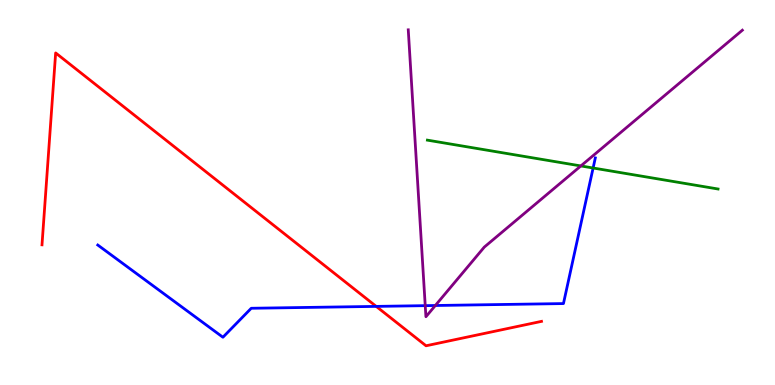[{'lines': ['blue', 'red'], 'intersections': [{'x': 4.85, 'y': 2.04}]}, {'lines': ['green', 'red'], 'intersections': []}, {'lines': ['purple', 'red'], 'intersections': []}, {'lines': ['blue', 'green'], 'intersections': [{'x': 7.65, 'y': 5.64}]}, {'lines': ['blue', 'purple'], 'intersections': [{'x': 5.49, 'y': 2.06}, {'x': 5.62, 'y': 2.06}]}, {'lines': ['green', 'purple'], 'intersections': [{'x': 7.49, 'y': 5.69}]}]